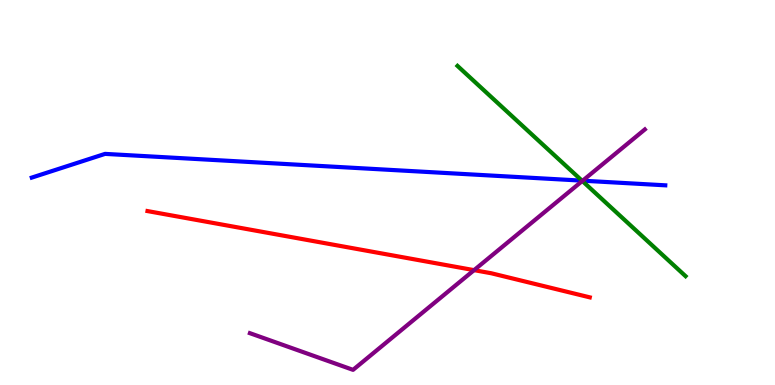[{'lines': ['blue', 'red'], 'intersections': []}, {'lines': ['green', 'red'], 'intersections': []}, {'lines': ['purple', 'red'], 'intersections': [{'x': 6.12, 'y': 2.98}]}, {'lines': ['blue', 'green'], 'intersections': [{'x': 7.51, 'y': 5.31}]}, {'lines': ['blue', 'purple'], 'intersections': [{'x': 7.52, 'y': 5.31}]}, {'lines': ['green', 'purple'], 'intersections': [{'x': 7.51, 'y': 5.3}]}]